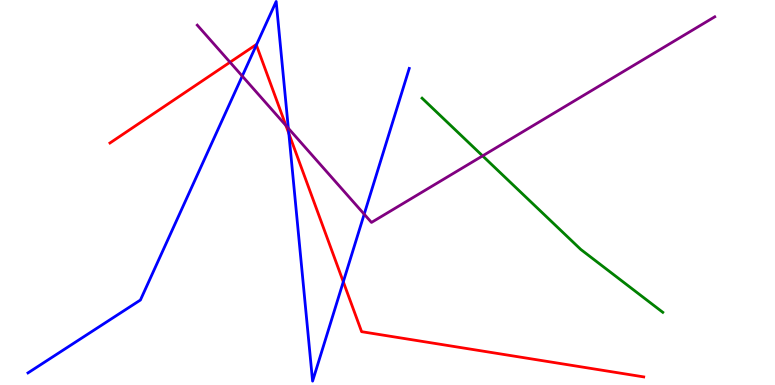[{'lines': ['blue', 'red'], 'intersections': [{'x': 3.31, 'y': 8.83}, {'x': 3.73, 'y': 6.53}, {'x': 4.43, 'y': 2.68}]}, {'lines': ['green', 'red'], 'intersections': []}, {'lines': ['purple', 'red'], 'intersections': [{'x': 2.97, 'y': 8.38}, {'x': 3.69, 'y': 6.74}]}, {'lines': ['blue', 'green'], 'intersections': []}, {'lines': ['blue', 'purple'], 'intersections': [{'x': 3.13, 'y': 8.02}, {'x': 3.72, 'y': 6.67}, {'x': 4.7, 'y': 4.44}]}, {'lines': ['green', 'purple'], 'intersections': [{'x': 6.23, 'y': 5.95}]}]